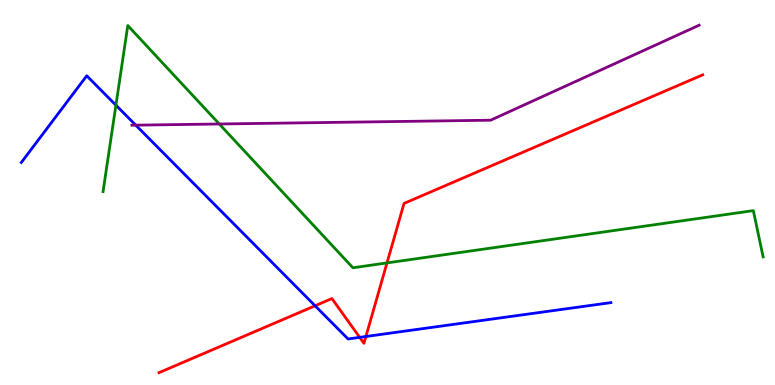[{'lines': ['blue', 'red'], 'intersections': [{'x': 4.07, 'y': 2.06}, {'x': 4.64, 'y': 1.24}, {'x': 4.72, 'y': 1.26}]}, {'lines': ['green', 'red'], 'intersections': [{'x': 4.99, 'y': 3.17}]}, {'lines': ['purple', 'red'], 'intersections': []}, {'lines': ['blue', 'green'], 'intersections': [{'x': 1.5, 'y': 7.27}]}, {'lines': ['blue', 'purple'], 'intersections': [{'x': 1.75, 'y': 6.75}]}, {'lines': ['green', 'purple'], 'intersections': [{'x': 2.83, 'y': 6.78}]}]